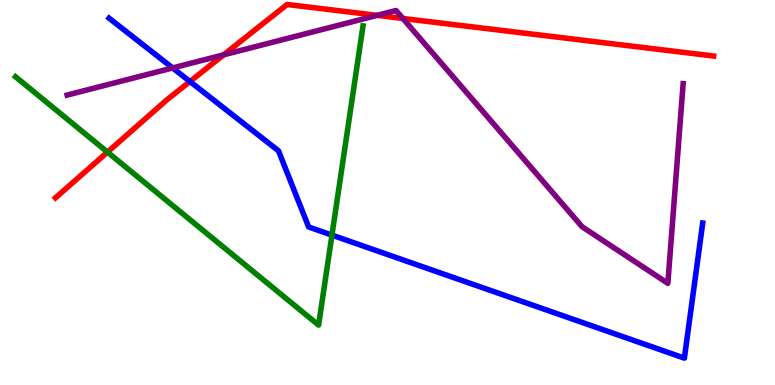[{'lines': ['blue', 'red'], 'intersections': [{'x': 2.45, 'y': 7.88}]}, {'lines': ['green', 'red'], 'intersections': [{'x': 1.39, 'y': 6.05}]}, {'lines': ['purple', 'red'], 'intersections': [{'x': 2.88, 'y': 8.58}, {'x': 4.87, 'y': 9.6}, {'x': 5.2, 'y': 9.52}]}, {'lines': ['blue', 'green'], 'intersections': [{'x': 4.28, 'y': 3.89}]}, {'lines': ['blue', 'purple'], 'intersections': [{'x': 2.23, 'y': 8.24}]}, {'lines': ['green', 'purple'], 'intersections': []}]